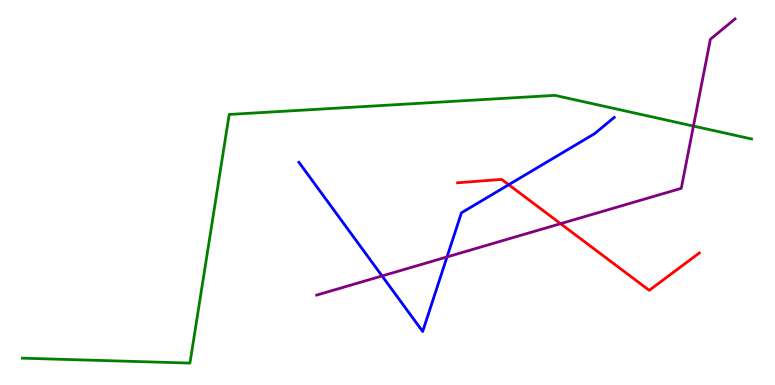[{'lines': ['blue', 'red'], 'intersections': [{'x': 6.56, 'y': 5.2}]}, {'lines': ['green', 'red'], 'intersections': []}, {'lines': ['purple', 'red'], 'intersections': [{'x': 7.23, 'y': 4.19}]}, {'lines': ['blue', 'green'], 'intersections': []}, {'lines': ['blue', 'purple'], 'intersections': [{'x': 4.93, 'y': 2.83}, {'x': 5.77, 'y': 3.33}]}, {'lines': ['green', 'purple'], 'intersections': [{'x': 8.95, 'y': 6.73}]}]